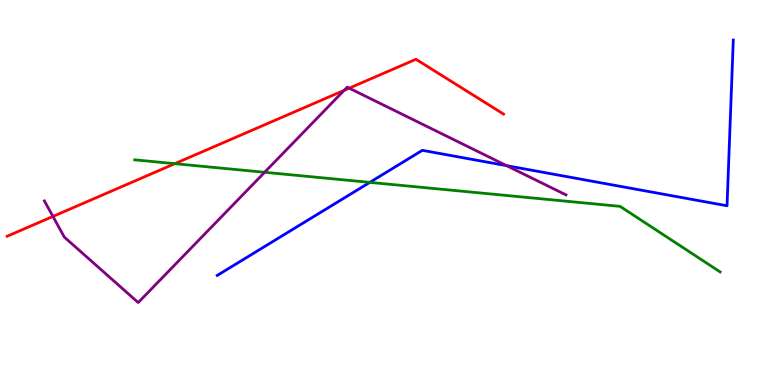[{'lines': ['blue', 'red'], 'intersections': []}, {'lines': ['green', 'red'], 'intersections': [{'x': 2.26, 'y': 5.75}]}, {'lines': ['purple', 'red'], 'intersections': [{'x': 0.683, 'y': 4.38}, {'x': 4.44, 'y': 7.65}, {'x': 4.51, 'y': 7.71}]}, {'lines': ['blue', 'green'], 'intersections': [{'x': 4.77, 'y': 5.26}]}, {'lines': ['blue', 'purple'], 'intersections': [{'x': 6.54, 'y': 5.7}]}, {'lines': ['green', 'purple'], 'intersections': [{'x': 3.41, 'y': 5.53}]}]